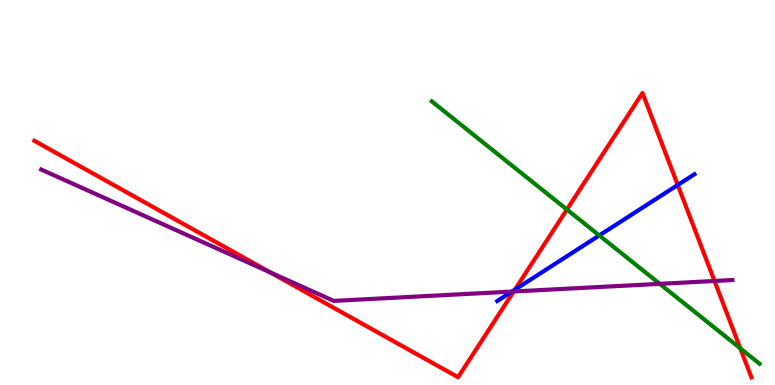[{'lines': ['blue', 'red'], 'intersections': [{'x': 6.64, 'y': 2.48}, {'x': 8.75, 'y': 5.2}]}, {'lines': ['green', 'red'], 'intersections': [{'x': 7.31, 'y': 4.56}, {'x': 9.55, 'y': 0.952}]}, {'lines': ['purple', 'red'], 'intersections': [{'x': 3.49, 'y': 2.93}, {'x': 6.63, 'y': 2.43}, {'x': 9.22, 'y': 2.7}]}, {'lines': ['blue', 'green'], 'intersections': [{'x': 7.73, 'y': 3.88}]}, {'lines': ['blue', 'purple'], 'intersections': [{'x': 6.61, 'y': 2.43}]}, {'lines': ['green', 'purple'], 'intersections': [{'x': 8.51, 'y': 2.63}]}]